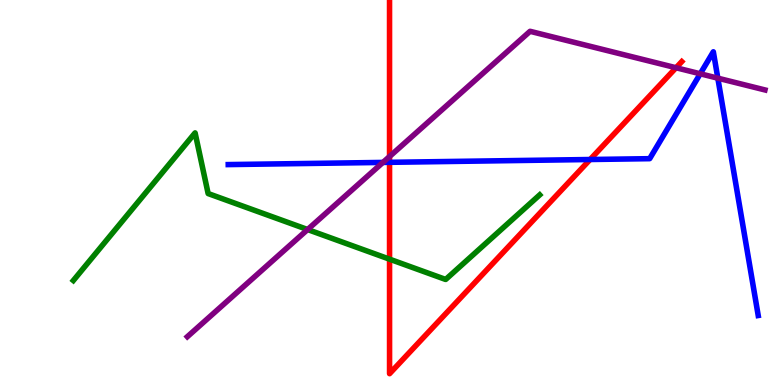[{'lines': ['blue', 'red'], 'intersections': [{'x': 5.03, 'y': 5.78}, {'x': 7.61, 'y': 5.86}]}, {'lines': ['green', 'red'], 'intersections': [{'x': 5.03, 'y': 3.27}]}, {'lines': ['purple', 'red'], 'intersections': [{'x': 5.03, 'y': 5.93}, {'x': 8.72, 'y': 8.24}]}, {'lines': ['blue', 'green'], 'intersections': []}, {'lines': ['blue', 'purple'], 'intersections': [{'x': 4.94, 'y': 5.78}, {'x': 9.04, 'y': 8.08}, {'x': 9.26, 'y': 7.97}]}, {'lines': ['green', 'purple'], 'intersections': [{'x': 3.97, 'y': 4.04}]}]